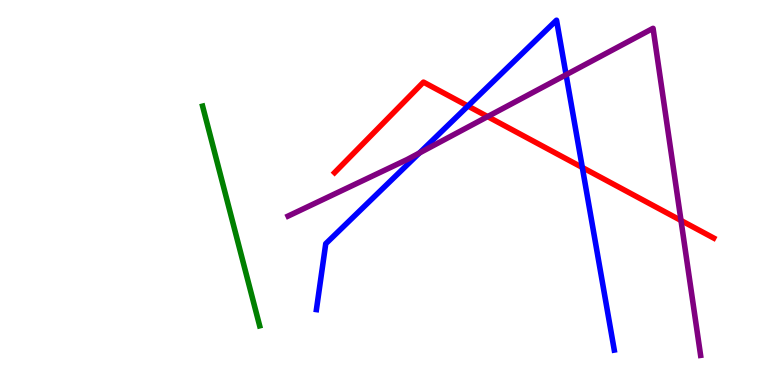[{'lines': ['blue', 'red'], 'intersections': [{'x': 6.04, 'y': 7.25}, {'x': 7.51, 'y': 5.65}]}, {'lines': ['green', 'red'], 'intersections': []}, {'lines': ['purple', 'red'], 'intersections': [{'x': 6.29, 'y': 6.97}, {'x': 8.79, 'y': 4.27}]}, {'lines': ['blue', 'green'], 'intersections': []}, {'lines': ['blue', 'purple'], 'intersections': [{'x': 5.41, 'y': 6.03}, {'x': 7.3, 'y': 8.06}]}, {'lines': ['green', 'purple'], 'intersections': []}]